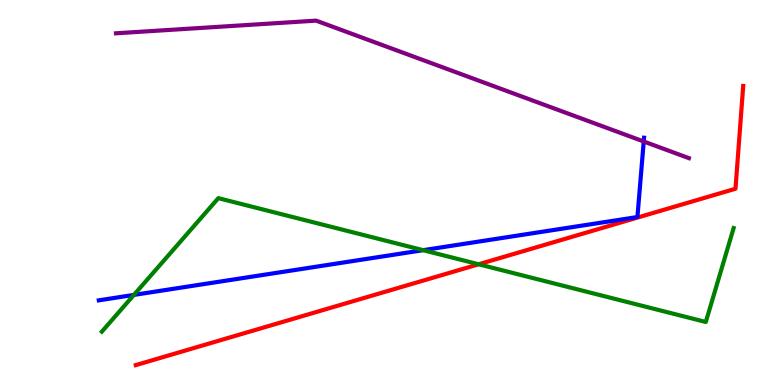[{'lines': ['blue', 'red'], 'intersections': []}, {'lines': ['green', 'red'], 'intersections': [{'x': 6.18, 'y': 3.14}]}, {'lines': ['purple', 'red'], 'intersections': []}, {'lines': ['blue', 'green'], 'intersections': [{'x': 1.73, 'y': 2.34}, {'x': 5.46, 'y': 3.5}]}, {'lines': ['blue', 'purple'], 'intersections': [{'x': 8.31, 'y': 6.32}]}, {'lines': ['green', 'purple'], 'intersections': []}]